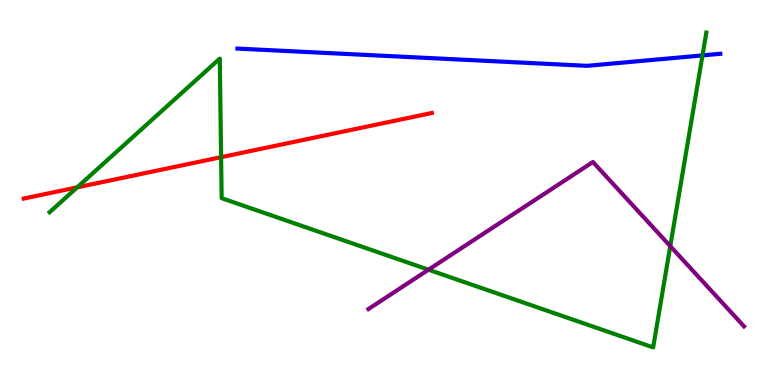[{'lines': ['blue', 'red'], 'intersections': []}, {'lines': ['green', 'red'], 'intersections': [{'x': 0.996, 'y': 5.13}, {'x': 2.85, 'y': 5.92}]}, {'lines': ['purple', 'red'], 'intersections': []}, {'lines': ['blue', 'green'], 'intersections': [{'x': 9.06, 'y': 8.56}]}, {'lines': ['blue', 'purple'], 'intersections': []}, {'lines': ['green', 'purple'], 'intersections': [{'x': 5.53, 'y': 2.99}, {'x': 8.65, 'y': 3.61}]}]